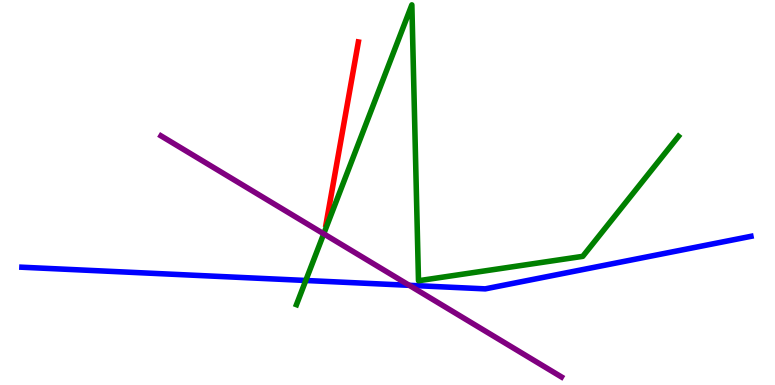[{'lines': ['blue', 'red'], 'intersections': []}, {'lines': ['green', 'red'], 'intersections': []}, {'lines': ['purple', 'red'], 'intersections': []}, {'lines': ['blue', 'green'], 'intersections': [{'x': 3.95, 'y': 2.71}]}, {'lines': ['blue', 'purple'], 'intersections': [{'x': 5.28, 'y': 2.59}]}, {'lines': ['green', 'purple'], 'intersections': [{'x': 4.18, 'y': 3.93}]}]